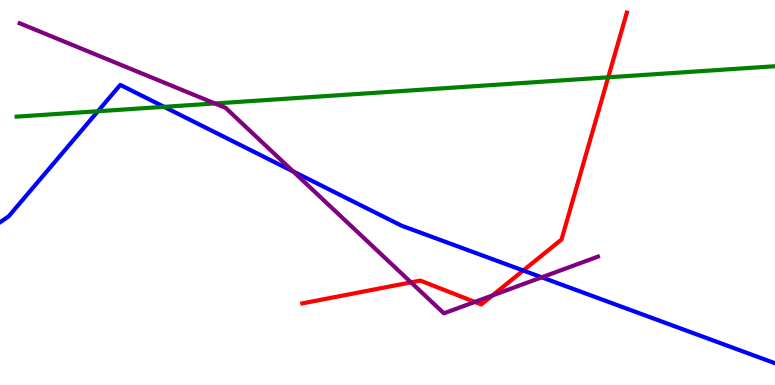[{'lines': ['blue', 'red'], 'intersections': [{'x': 6.75, 'y': 2.97}]}, {'lines': ['green', 'red'], 'intersections': [{'x': 7.85, 'y': 7.99}]}, {'lines': ['purple', 'red'], 'intersections': [{'x': 5.3, 'y': 2.67}, {'x': 6.13, 'y': 2.16}, {'x': 6.35, 'y': 2.33}]}, {'lines': ['blue', 'green'], 'intersections': [{'x': 1.26, 'y': 7.11}, {'x': 2.12, 'y': 7.23}]}, {'lines': ['blue', 'purple'], 'intersections': [{'x': 3.78, 'y': 5.55}, {'x': 6.99, 'y': 2.8}]}, {'lines': ['green', 'purple'], 'intersections': [{'x': 2.77, 'y': 7.31}]}]